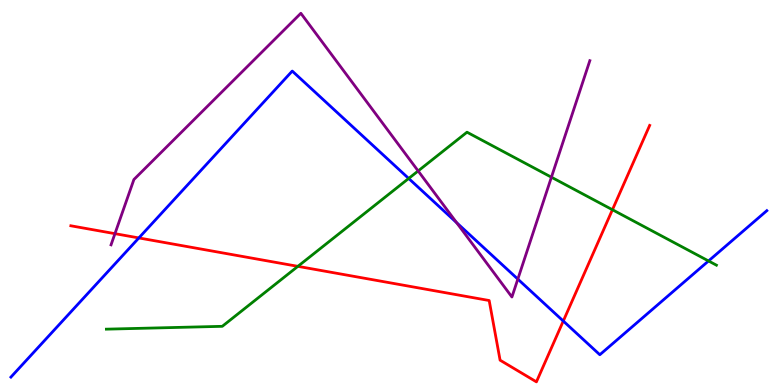[{'lines': ['blue', 'red'], 'intersections': [{'x': 1.79, 'y': 3.82}, {'x': 7.27, 'y': 1.66}]}, {'lines': ['green', 'red'], 'intersections': [{'x': 3.84, 'y': 3.08}, {'x': 7.9, 'y': 4.55}]}, {'lines': ['purple', 'red'], 'intersections': [{'x': 1.48, 'y': 3.93}]}, {'lines': ['blue', 'green'], 'intersections': [{'x': 5.27, 'y': 5.36}, {'x': 9.14, 'y': 3.22}]}, {'lines': ['blue', 'purple'], 'intersections': [{'x': 5.89, 'y': 4.22}, {'x': 6.68, 'y': 2.75}]}, {'lines': ['green', 'purple'], 'intersections': [{'x': 5.4, 'y': 5.56}, {'x': 7.12, 'y': 5.4}]}]